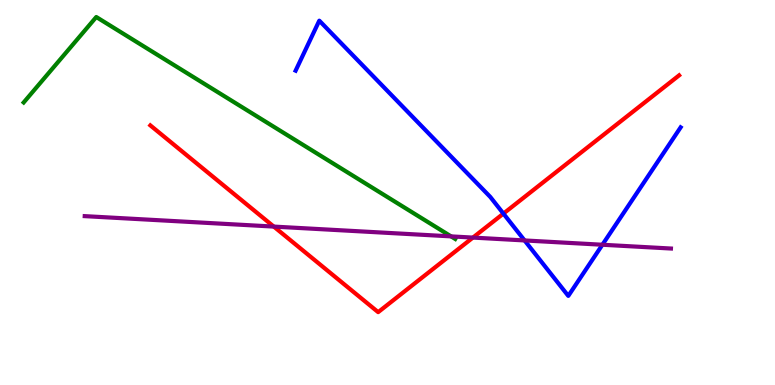[{'lines': ['blue', 'red'], 'intersections': [{'x': 6.5, 'y': 4.45}]}, {'lines': ['green', 'red'], 'intersections': []}, {'lines': ['purple', 'red'], 'intersections': [{'x': 3.53, 'y': 4.11}, {'x': 6.1, 'y': 3.83}]}, {'lines': ['blue', 'green'], 'intersections': []}, {'lines': ['blue', 'purple'], 'intersections': [{'x': 6.77, 'y': 3.75}, {'x': 7.77, 'y': 3.64}]}, {'lines': ['green', 'purple'], 'intersections': [{'x': 5.82, 'y': 3.86}]}]